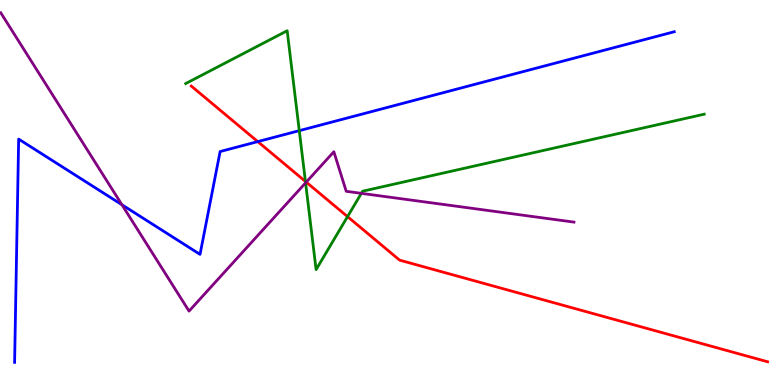[{'lines': ['blue', 'red'], 'intersections': [{'x': 3.33, 'y': 6.32}]}, {'lines': ['green', 'red'], 'intersections': [{'x': 3.94, 'y': 5.29}, {'x': 4.48, 'y': 4.37}]}, {'lines': ['purple', 'red'], 'intersections': [{'x': 3.95, 'y': 5.27}]}, {'lines': ['blue', 'green'], 'intersections': [{'x': 3.86, 'y': 6.61}]}, {'lines': ['blue', 'purple'], 'intersections': [{'x': 1.57, 'y': 4.68}]}, {'lines': ['green', 'purple'], 'intersections': [{'x': 3.94, 'y': 5.25}, {'x': 4.66, 'y': 4.98}]}]